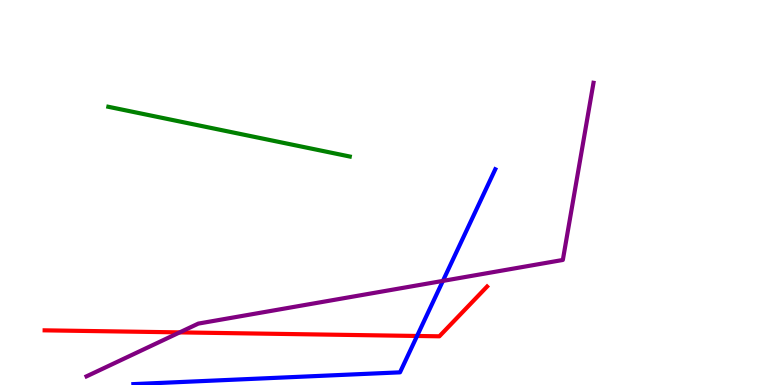[{'lines': ['blue', 'red'], 'intersections': [{'x': 5.38, 'y': 1.27}]}, {'lines': ['green', 'red'], 'intersections': []}, {'lines': ['purple', 'red'], 'intersections': [{'x': 2.32, 'y': 1.37}]}, {'lines': ['blue', 'green'], 'intersections': []}, {'lines': ['blue', 'purple'], 'intersections': [{'x': 5.71, 'y': 2.7}]}, {'lines': ['green', 'purple'], 'intersections': []}]